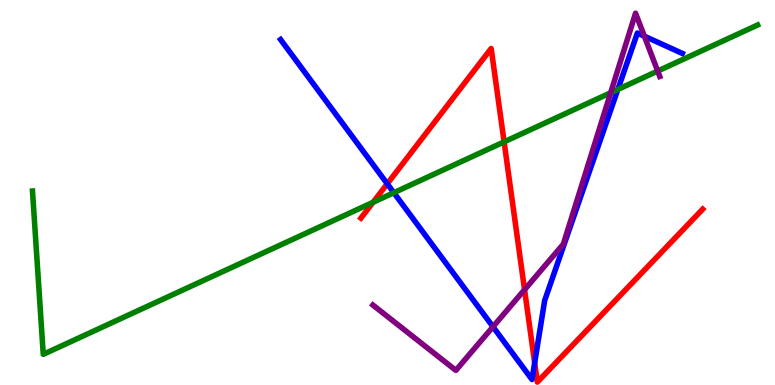[{'lines': ['blue', 'red'], 'intersections': [{'x': 5.0, 'y': 5.23}, {'x': 6.9, 'y': 0.575}]}, {'lines': ['green', 'red'], 'intersections': [{'x': 4.81, 'y': 4.75}, {'x': 6.5, 'y': 6.32}]}, {'lines': ['purple', 'red'], 'intersections': [{'x': 6.77, 'y': 2.48}]}, {'lines': ['blue', 'green'], 'intersections': [{'x': 5.08, 'y': 4.99}, {'x': 7.97, 'y': 7.68}]}, {'lines': ['blue', 'purple'], 'intersections': [{'x': 6.36, 'y': 1.51}, {'x': 8.31, 'y': 9.06}]}, {'lines': ['green', 'purple'], 'intersections': [{'x': 7.88, 'y': 7.59}, {'x': 8.49, 'y': 8.15}]}]